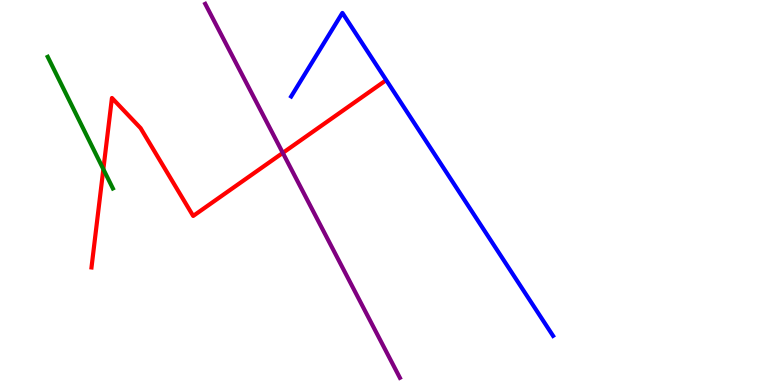[{'lines': ['blue', 'red'], 'intersections': []}, {'lines': ['green', 'red'], 'intersections': [{'x': 1.33, 'y': 5.61}]}, {'lines': ['purple', 'red'], 'intersections': [{'x': 3.65, 'y': 6.03}]}, {'lines': ['blue', 'green'], 'intersections': []}, {'lines': ['blue', 'purple'], 'intersections': []}, {'lines': ['green', 'purple'], 'intersections': []}]